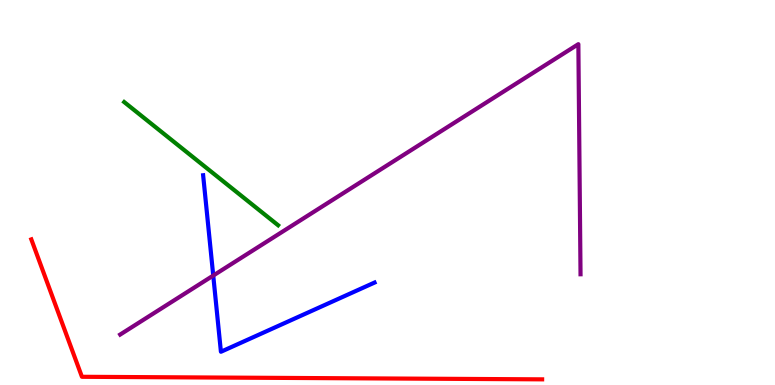[{'lines': ['blue', 'red'], 'intersections': []}, {'lines': ['green', 'red'], 'intersections': []}, {'lines': ['purple', 'red'], 'intersections': []}, {'lines': ['blue', 'green'], 'intersections': []}, {'lines': ['blue', 'purple'], 'intersections': [{'x': 2.75, 'y': 2.84}]}, {'lines': ['green', 'purple'], 'intersections': []}]